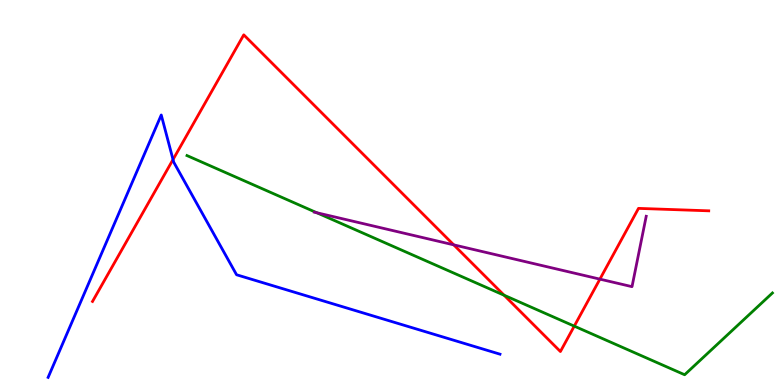[{'lines': ['blue', 'red'], 'intersections': [{'x': 2.23, 'y': 5.86}]}, {'lines': ['green', 'red'], 'intersections': [{'x': 6.5, 'y': 2.33}, {'x': 7.41, 'y': 1.53}]}, {'lines': ['purple', 'red'], 'intersections': [{'x': 5.85, 'y': 3.64}, {'x': 7.74, 'y': 2.75}]}, {'lines': ['blue', 'green'], 'intersections': []}, {'lines': ['blue', 'purple'], 'intersections': []}, {'lines': ['green', 'purple'], 'intersections': [{'x': 4.09, 'y': 4.47}]}]